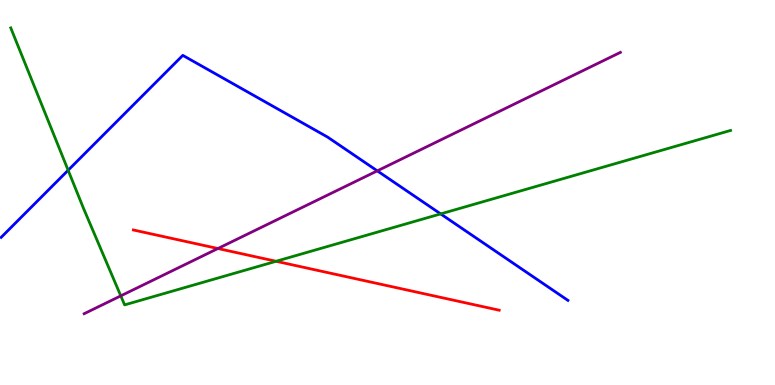[{'lines': ['blue', 'red'], 'intersections': []}, {'lines': ['green', 'red'], 'intersections': [{'x': 3.56, 'y': 3.21}]}, {'lines': ['purple', 'red'], 'intersections': [{'x': 2.81, 'y': 3.54}]}, {'lines': ['blue', 'green'], 'intersections': [{'x': 0.879, 'y': 5.58}, {'x': 5.69, 'y': 4.44}]}, {'lines': ['blue', 'purple'], 'intersections': [{'x': 4.87, 'y': 5.56}]}, {'lines': ['green', 'purple'], 'intersections': [{'x': 1.56, 'y': 2.32}]}]